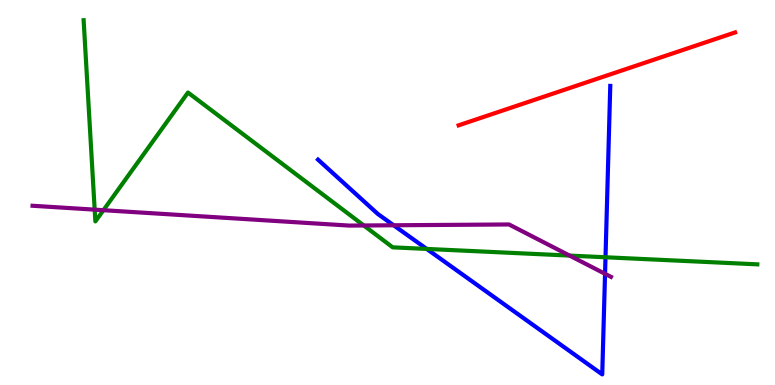[{'lines': ['blue', 'red'], 'intersections': []}, {'lines': ['green', 'red'], 'intersections': []}, {'lines': ['purple', 'red'], 'intersections': []}, {'lines': ['blue', 'green'], 'intersections': [{'x': 5.51, 'y': 3.53}, {'x': 7.81, 'y': 3.32}]}, {'lines': ['blue', 'purple'], 'intersections': [{'x': 5.08, 'y': 4.15}, {'x': 7.81, 'y': 2.89}]}, {'lines': ['green', 'purple'], 'intersections': [{'x': 1.22, 'y': 4.55}, {'x': 1.33, 'y': 4.54}, {'x': 4.69, 'y': 4.14}, {'x': 7.35, 'y': 3.36}]}]